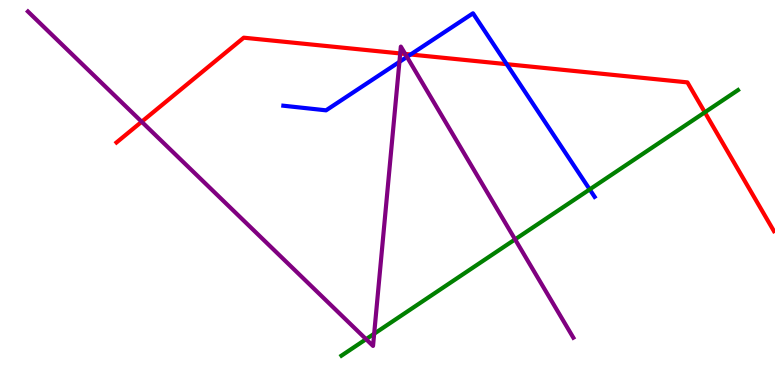[{'lines': ['blue', 'red'], 'intersections': [{'x': 5.3, 'y': 8.58}, {'x': 6.54, 'y': 8.33}]}, {'lines': ['green', 'red'], 'intersections': [{'x': 9.09, 'y': 7.08}]}, {'lines': ['purple', 'red'], 'intersections': [{'x': 1.83, 'y': 6.84}, {'x': 5.16, 'y': 8.61}, {'x': 5.23, 'y': 8.6}]}, {'lines': ['blue', 'green'], 'intersections': [{'x': 7.61, 'y': 5.08}]}, {'lines': ['blue', 'purple'], 'intersections': [{'x': 5.15, 'y': 8.39}, {'x': 5.25, 'y': 8.52}]}, {'lines': ['green', 'purple'], 'intersections': [{'x': 4.72, 'y': 1.19}, {'x': 4.83, 'y': 1.33}, {'x': 6.65, 'y': 3.78}]}]